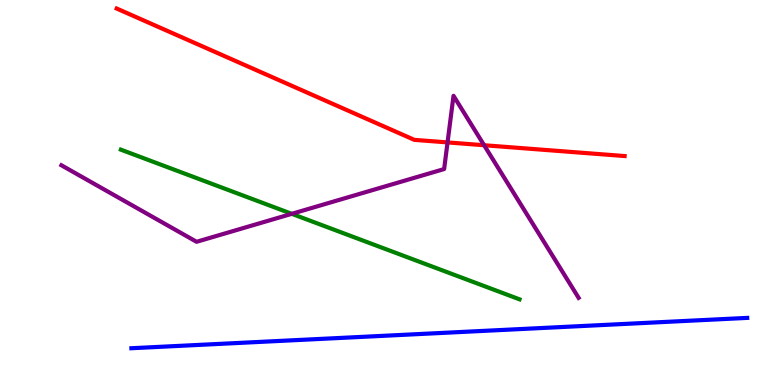[{'lines': ['blue', 'red'], 'intersections': []}, {'lines': ['green', 'red'], 'intersections': []}, {'lines': ['purple', 'red'], 'intersections': [{'x': 5.77, 'y': 6.3}, {'x': 6.25, 'y': 6.23}]}, {'lines': ['blue', 'green'], 'intersections': []}, {'lines': ['blue', 'purple'], 'intersections': []}, {'lines': ['green', 'purple'], 'intersections': [{'x': 3.76, 'y': 4.45}]}]